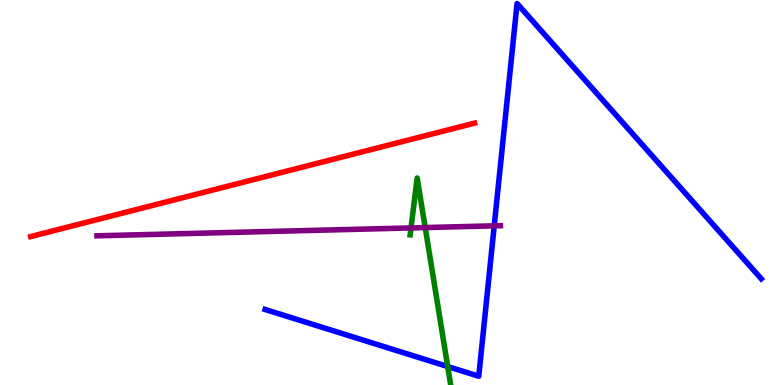[{'lines': ['blue', 'red'], 'intersections': []}, {'lines': ['green', 'red'], 'intersections': []}, {'lines': ['purple', 'red'], 'intersections': []}, {'lines': ['blue', 'green'], 'intersections': [{'x': 5.78, 'y': 0.48}]}, {'lines': ['blue', 'purple'], 'intersections': [{'x': 6.38, 'y': 4.13}]}, {'lines': ['green', 'purple'], 'intersections': [{'x': 5.3, 'y': 4.08}, {'x': 5.49, 'y': 4.09}]}]